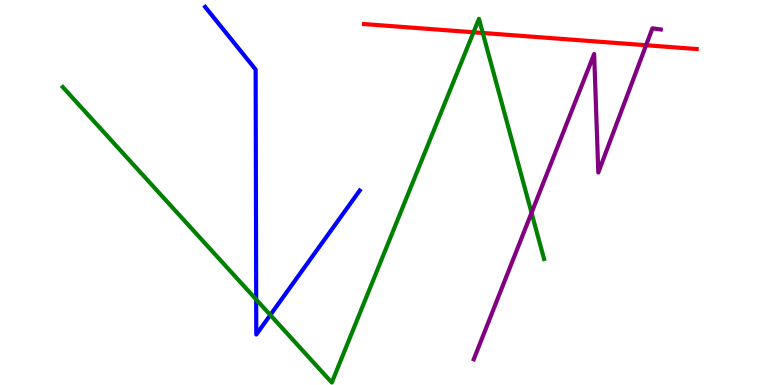[{'lines': ['blue', 'red'], 'intersections': []}, {'lines': ['green', 'red'], 'intersections': [{'x': 6.11, 'y': 9.16}, {'x': 6.23, 'y': 9.14}]}, {'lines': ['purple', 'red'], 'intersections': [{'x': 8.34, 'y': 8.83}]}, {'lines': ['blue', 'green'], 'intersections': [{'x': 3.31, 'y': 2.22}, {'x': 3.49, 'y': 1.82}]}, {'lines': ['blue', 'purple'], 'intersections': []}, {'lines': ['green', 'purple'], 'intersections': [{'x': 6.86, 'y': 4.47}]}]